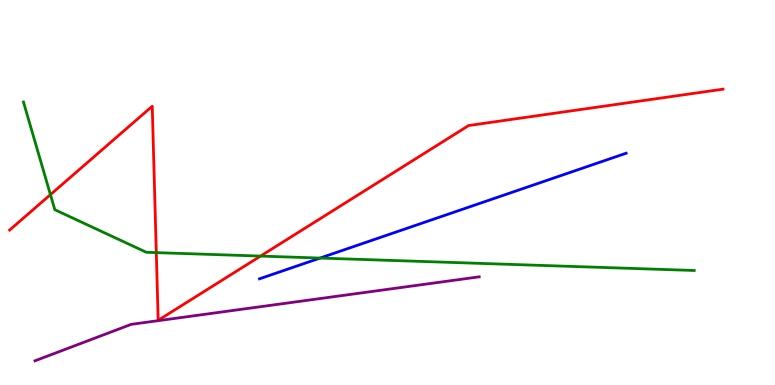[{'lines': ['blue', 'red'], 'intersections': []}, {'lines': ['green', 'red'], 'intersections': [{'x': 0.651, 'y': 4.94}, {'x': 2.02, 'y': 3.44}, {'x': 3.36, 'y': 3.35}]}, {'lines': ['purple', 'red'], 'intersections': []}, {'lines': ['blue', 'green'], 'intersections': [{'x': 4.13, 'y': 3.3}]}, {'lines': ['blue', 'purple'], 'intersections': []}, {'lines': ['green', 'purple'], 'intersections': []}]